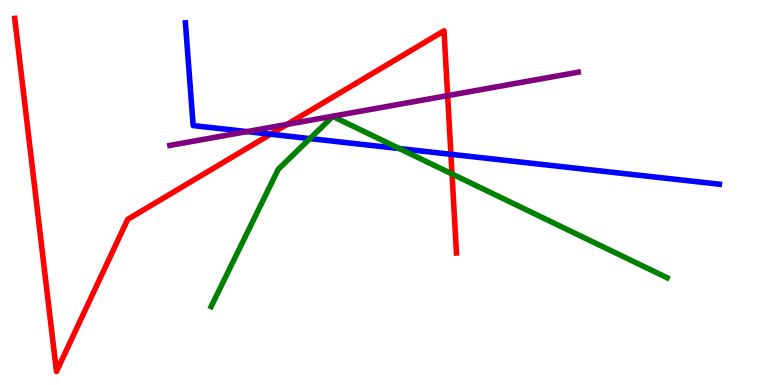[{'lines': ['blue', 'red'], 'intersections': [{'x': 3.49, 'y': 6.51}, {'x': 5.82, 'y': 5.99}]}, {'lines': ['green', 'red'], 'intersections': [{'x': 5.83, 'y': 5.48}]}, {'lines': ['purple', 'red'], 'intersections': [{'x': 3.7, 'y': 6.77}, {'x': 5.78, 'y': 7.52}]}, {'lines': ['blue', 'green'], 'intersections': [{'x': 4.0, 'y': 6.4}, {'x': 5.15, 'y': 6.14}]}, {'lines': ['blue', 'purple'], 'intersections': [{'x': 3.19, 'y': 6.58}]}, {'lines': ['green', 'purple'], 'intersections': []}]